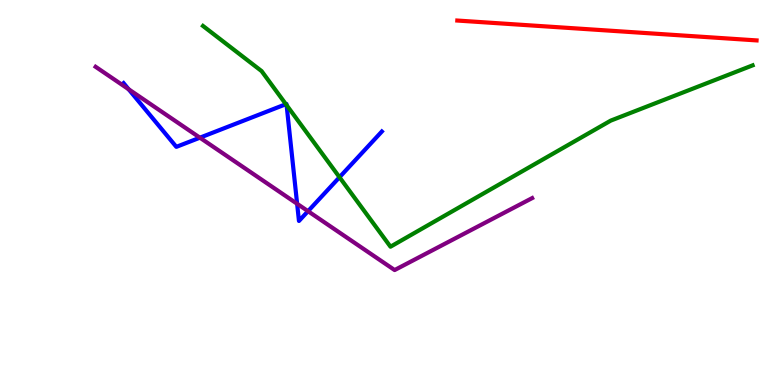[{'lines': ['blue', 'red'], 'intersections': []}, {'lines': ['green', 'red'], 'intersections': []}, {'lines': ['purple', 'red'], 'intersections': []}, {'lines': ['blue', 'green'], 'intersections': [{'x': 3.69, 'y': 7.29}, {'x': 3.7, 'y': 7.27}, {'x': 4.38, 'y': 5.4}]}, {'lines': ['blue', 'purple'], 'intersections': [{'x': 1.66, 'y': 7.68}, {'x': 2.58, 'y': 6.42}, {'x': 3.83, 'y': 4.71}, {'x': 3.97, 'y': 4.51}]}, {'lines': ['green', 'purple'], 'intersections': []}]